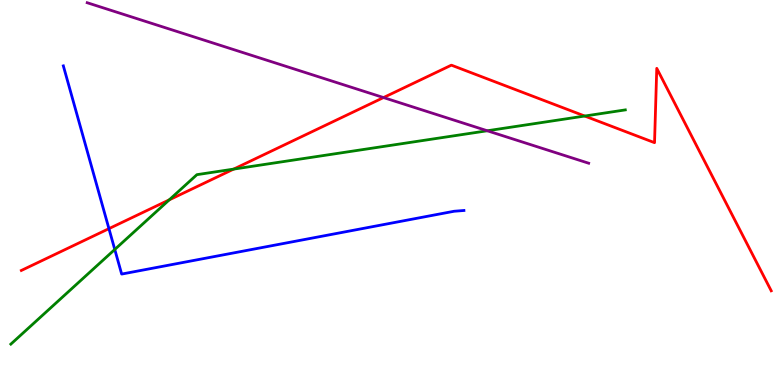[{'lines': ['blue', 'red'], 'intersections': [{'x': 1.41, 'y': 4.06}]}, {'lines': ['green', 'red'], 'intersections': [{'x': 2.18, 'y': 4.81}, {'x': 3.01, 'y': 5.61}, {'x': 7.54, 'y': 6.99}]}, {'lines': ['purple', 'red'], 'intersections': [{'x': 4.95, 'y': 7.47}]}, {'lines': ['blue', 'green'], 'intersections': [{'x': 1.48, 'y': 3.52}]}, {'lines': ['blue', 'purple'], 'intersections': []}, {'lines': ['green', 'purple'], 'intersections': [{'x': 6.29, 'y': 6.6}]}]